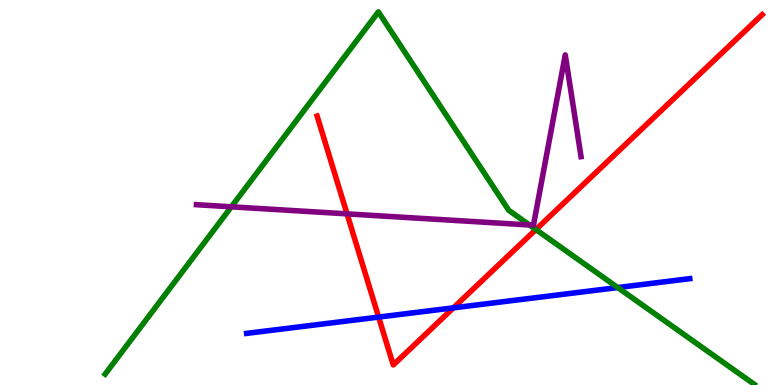[{'lines': ['blue', 'red'], 'intersections': [{'x': 4.89, 'y': 1.76}, {'x': 5.85, 'y': 2.0}]}, {'lines': ['green', 'red'], 'intersections': [{'x': 6.91, 'y': 4.04}]}, {'lines': ['purple', 'red'], 'intersections': [{'x': 4.48, 'y': 4.45}]}, {'lines': ['blue', 'green'], 'intersections': [{'x': 7.97, 'y': 2.53}]}, {'lines': ['blue', 'purple'], 'intersections': []}, {'lines': ['green', 'purple'], 'intersections': [{'x': 2.99, 'y': 4.63}, {'x': 6.83, 'y': 4.16}]}]